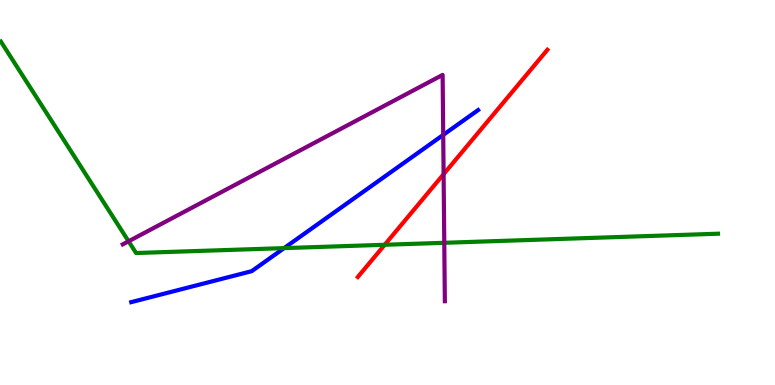[{'lines': ['blue', 'red'], 'intersections': []}, {'lines': ['green', 'red'], 'intersections': [{'x': 4.96, 'y': 3.64}]}, {'lines': ['purple', 'red'], 'intersections': [{'x': 5.72, 'y': 5.48}]}, {'lines': ['blue', 'green'], 'intersections': [{'x': 3.67, 'y': 3.56}]}, {'lines': ['blue', 'purple'], 'intersections': [{'x': 5.72, 'y': 6.5}]}, {'lines': ['green', 'purple'], 'intersections': [{'x': 1.66, 'y': 3.73}, {'x': 5.73, 'y': 3.69}]}]